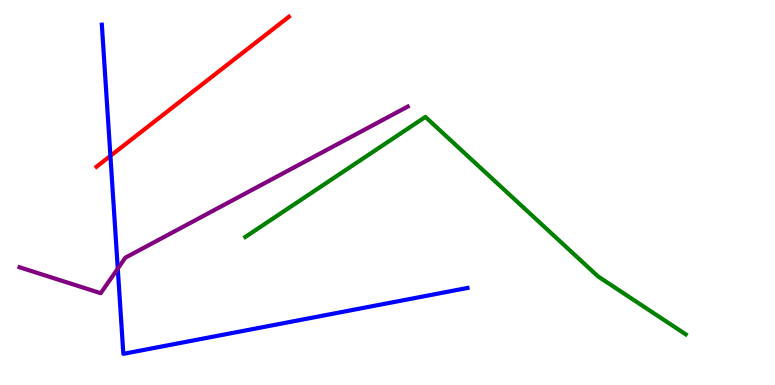[{'lines': ['blue', 'red'], 'intersections': [{'x': 1.42, 'y': 5.95}]}, {'lines': ['green', 'red'], 'intersections': []}, {'lines': ['purple', 'red'], 'intersections': []}, {'lines': ['blue', 'green'], 'intersections': []}, {'lines': ['blue', 'purple'], 'intersections': [{'x': 1.52, 'y': 3.02}]}, {'lines': ['green', 'purple'], 'intersections': []}]